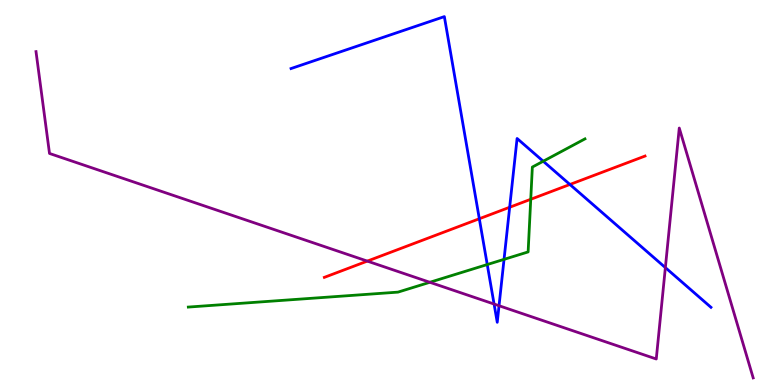[{'lines': ['blue', 'red'], 'intersections': [{'x': 6.18, 'y': 4.32}, {'x': 6.58, 'y': 4.62}, {'x': 7.35, 'y': 5.21}]}, {'lines': ['green', 'red'], 'intersections': [{'x': 6.85, 'y': 4.82}]}, {'lines': ['purple', 'red'], 'intersections': [{'x': 4.74, 'y': 3.22}]}, {'lines': ['blue', 'green'], 'intersections': [{'x': 6.29, 'y': 3.13}, {'x': 6.5, 'y': 3.26}, {'x': 7.01, 'y': 5.81}]}, {'lines': ['blue', 'purple'], 'intersections': [{'x': 6.38, 'y': 2.1}, {'x': 6.44, 'y': 2.06}, {'x': 8.59, 'y': 3.05}]}, {'lines': ['green', 'purple'], 'intersections': [{'x': 5.55, 'y': 2.67}]}]